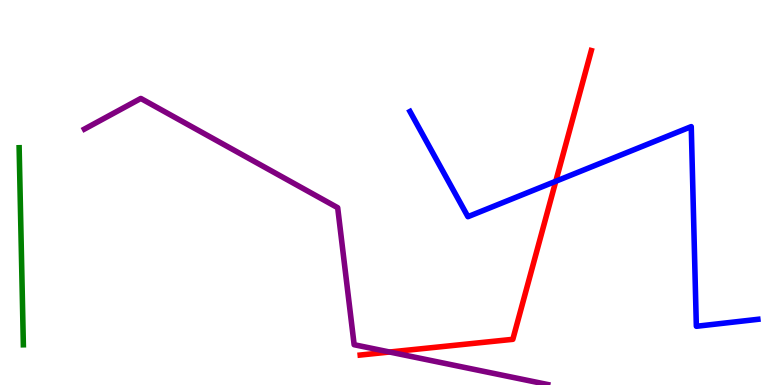[{'lines': ['blue', 'red'], 'intersections': [{'x': 7.17, 'y': 5.29}]}, {'lines': ['green', 'red'], 'intersections': []}, {'lines': ['purple', 'red'], 'intersections': [{'x': 5.03, 'y': 0.857}]}, {'lines': ['blue', 'green'], 'intersections': []}, {'lines': ['blue', 'purple'], 'intersections': []}, {'lines': ['green', 'purple'], 'intersections': []}]